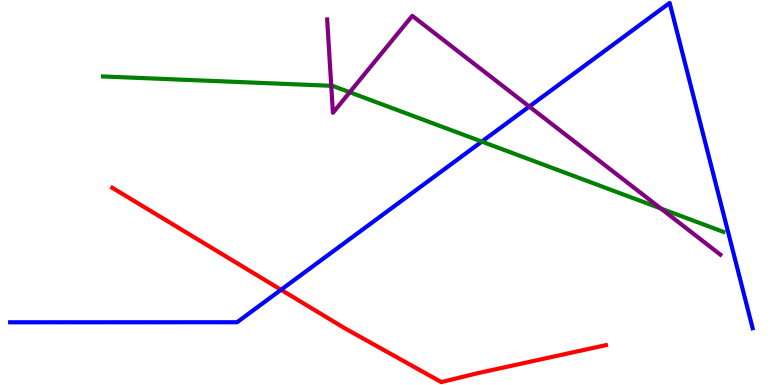[{'lines': ['blue', 'red'], 'intersections': [{'x': 3.63, 'y': 2.47}]}, {'lines': ['green', 'red'], 'intersections': []}, {'lines': ['purple', 'red'], 'intersections': []}, {'lines': ['blue', 'green'], 'intersections': [{'x': 6.22, 'y': 6.32}]}, {'lines': ['blue', 'purple'], 'intersections': [{'x': 6.83, 'y': 7.23}]}, {'lines': ['green', 'purple'], 'intersections': [{'x': 4.27, 'y': 7.77}, {'x': 4.51, 'y': 7.6}, {'x': 8.53, 'y': 4.59}]}]